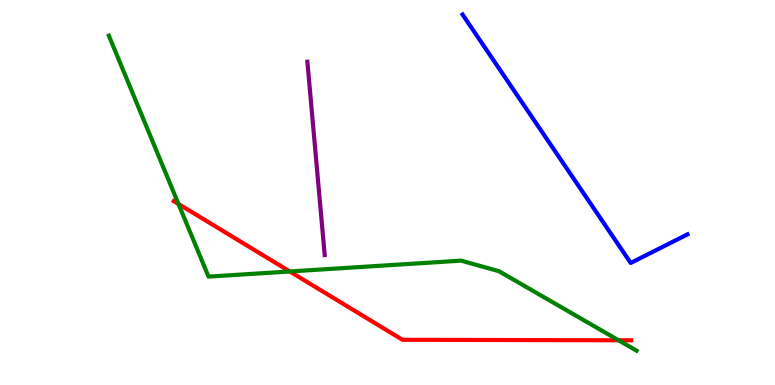[{'lines': ['blue', 'red'], 'intersections': []}, {'lines': ['green', 'red'], 'intersections': [{'x': 2.3, 'y': 4.7}, {'x': 3.74, 'y': 2.95}, {'x': 7.98, 'y': 1.16}]}, {'lines': ['purple', 'red'], 'intersections': []}, {'lines': ['blue', 'green'], 'intersections': []}, {'lines': ['blue', 'purple'], 'intersections': []}, {'lines': ['green', 'purple'], 'intersections': []}]